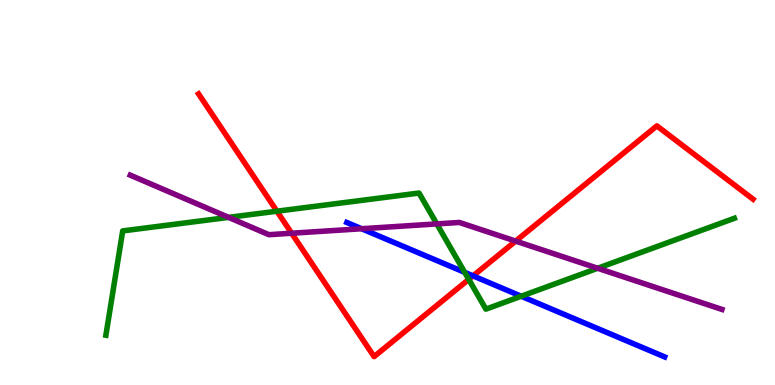[{'lines': ['blue', 'red'], 'intersections': [{'x': 6.1, 'y': 2.83}]}, {'lines': ['green', 'red'], 'intersections': [{'x': 3.57, 'y': 4.51}, {'x': 6.05, 'y': 2.74}]}, {'lines': ['purple', 'red'], 'intersections': [{'x': 3.76, 'y': 3.94}, {'x': 6.65, 'y': 3.74}]}, {'lines': ['blue', 'green'], 'intersections': [{'x': 6.0, 'y': 2.93}, {'x': 6.73, 'y': 2.31}]}, {'lines': ['blue', 'purple'], 'intersections': [{'x': 4.67, 'y': 4.06}]}, {'lines': ['green', 'purple'], 'intersections': [{'x': 2.95, 'y': 4.35}, {'x': 5.64, 'y': 4.18}, {'x': 7.71, 'y': 3.03}]}]